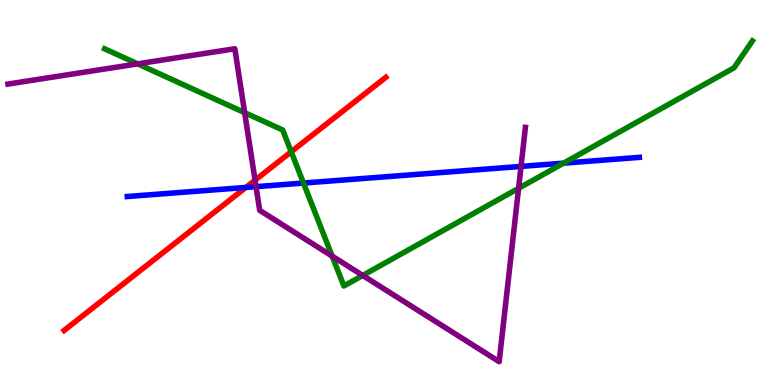[{'lines': ['blue', 'red'], 'intersections': [{'x': 3.17, 'y': 5.13}]}, {'lines': ['green', 'red'], 'intersections': [{'x': 3.76, 'y': 6.06}]}, {'lines': ['purple', 'red'], 'intersections': [{'x': 3.29, 'y': 5.32}]}, {'lines': ['blue', 'green'], 'intersections': [{'x': 3.92, 'y': 5.25}, {'x': 7.27, 'y': 5.76}]}, {'lines': ['blue', 'purple'], 'intersections': [{'x': 3.3, 'y': 5.15}, {'x': 6.72, 'y': 5.68}]}, {'lines': ['green', 'purple'], 'intersections': [{'x': 1.78, 'y': 8.34}, {'x': 3.16, 'y': 7.07}, {'x': 4.29, 'y': 3.35}, {'x': 4.68, 'y': 2.85}, {'x': 6.69, 'y': 5.11}]}]